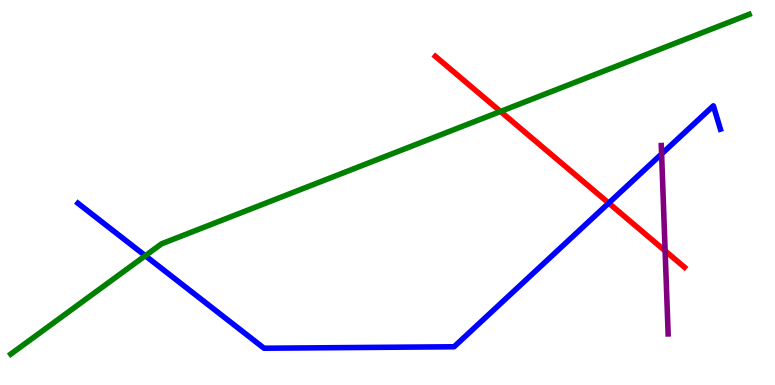[{'lines': ['blue', 'red'], 'intersections': [{'x': 7.85, 'y': 4.73}]}, {'lines': ['green', 'red'], 'intersections': [{'x': 6.46, 'y': 7.1}]}, {'lines': ['purple', 'red'], 'intersections': [{'x': 8.58, 'y': 3.48}]}, {'lines': ['blue', 'green'], 'intersections': [{'x': 1.87, 'y': 3.36}]}, {'lines': ['blue', 'purple'], 'intersections': [{'x': 8.54, 'y': 6.0}]}, {'lines': ['green', 'purple'], 'intersections': []}]